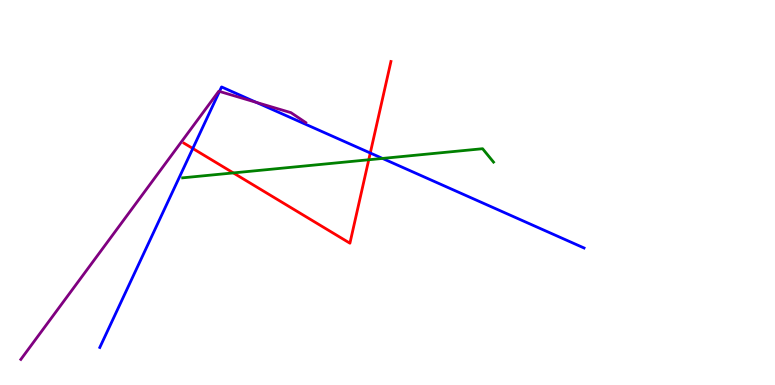[{'lines': ['blue', 'red'], 'intersections': [{'x': 2.49, 'y': 6.14}, {'x': 4.78, 'y': 6.03}]}, {'lines': ['green', 'red'], 'intersections': [{'x': 3.01, 'y': 5.51}, {'x': 4.76, 'y': 5.85}]}, {'lines': ['purple', 'red'], 'intersections': []}, {'lines': ['blue', 'green'], 'intersections': [{'x': 4.94, 'y': 5.88}]}, {'lines': ['blue', 'purple'], 'intersections': [{'x': 2.83, 'y': 7.63}, {'x': 3.31, 'y': 7.34}]}, {'lines': ['green', 'purple'], 'intersections': []}]